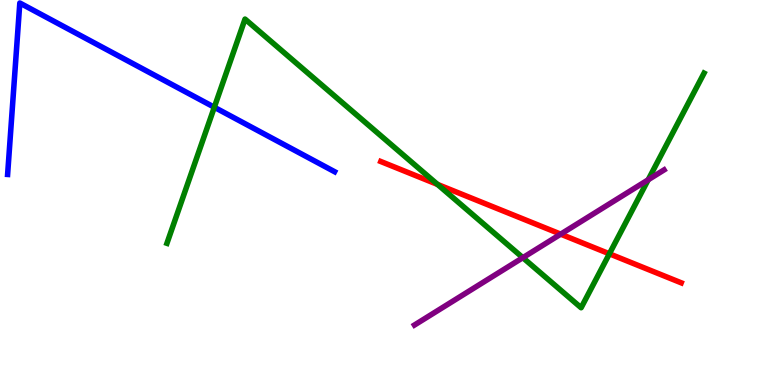[{'lines': ['blue', 'red'], 'intersections': []}, {'lines': ['green', 'red'], 'intersections': [{'x': 5.65, 'y': 5.21}, {'x': 7.86, 'y': 3.41}]}, {'lines': ['purple', 'red'], 'intersections': [{'x': 7.23, 'y': 3.92}]}, {'lines': ['blue', 'green'], 'intersections': [{'x': 2.77, 'y': 7.21}]}, {'lines': ['blue', 'purple'], 'intersections': []}, {'lines': ['green', 'purple'], 'intersections': [{'x': 6.75, 'y': 3.31}, {'x': 8.36, 'y': 5.33}]}]